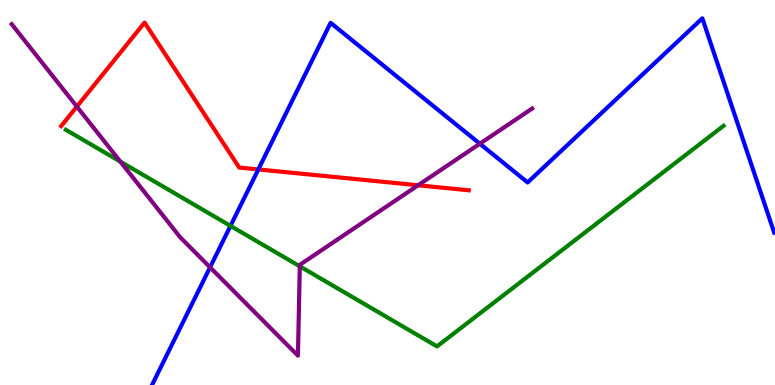[{'lines': ['blue', 'red'], 'intersections': [{'x': 3.33, 'y': 5.6}]}, {'lines': ['green', 'red'], 'intersections': []}, {'lines': ['purple', 'red'], 'intersections': [{'x': 0.992, 'y': 7.23}, {'x': 5.39, 'y': 5.19}]}, {'lines': ['blue', 'green'], 'intersections': [{'x': 2.97, 'y': 4.13}]}, {'lines': ['blue', 'purple'], 'intersections': [{'x': 2.71, 'y': 3.06}, {'x': 6.19, 'y': 6.27}]}, {'lines': ['green', 'purple'], 'intersections': [{'x': 1.55, 'y': 5.8}, {'x': 3.87, 'y': 3.08}]}]